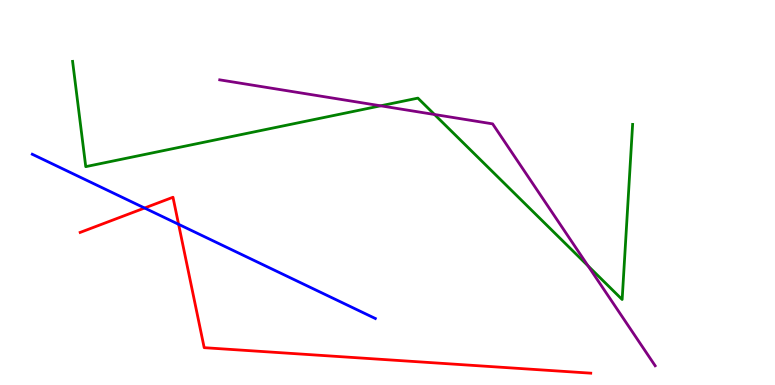[{'lines': ['blue', 'red'], 'intersections': [{'x': 1.87, 'y': 4.6}, {'x': 2.3, 'y': 4.17}]}, {'lines': ['green', 'red'], 'intersections': []}, {'lines': ['purple', 'red'], 'intersections': []}, {'lines': ['blue', 'green'], 'intersections': []}, {'lines': ['blue', 'purple'], 'intersections': []}, {'lines': ['green', 'purple'], 'intersections': [{'x': 4.91, 'y': 7.25}, {'x': 5.61, 'y': 7.03}, {'x': 7.59, 'y': 3.09}]}]